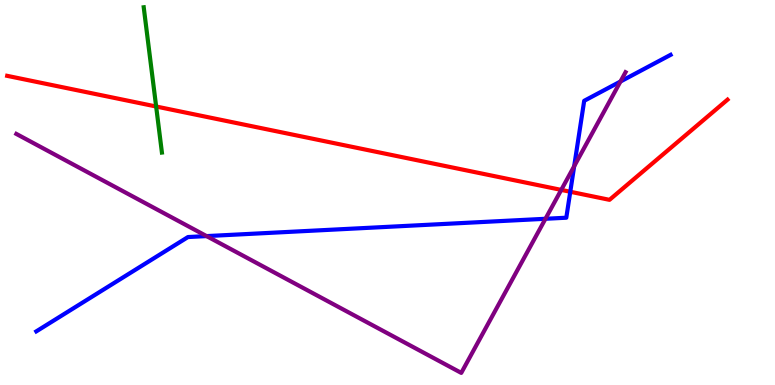[{'lines': ['blue', 'red'], 'intersections': [{'x': 7.36, 'y': 5.02}]}, {'lines': ['green', 'red'], 'intersections': [{'x': 2.01, 'y': 7.23}]}, {'lines': ['purple', 'red'], 'intersections': [{'x': 7.24, 'y': 5.07}]}, {'lines': ['blue', 'green'], 'intersections': []}, {'lines': ['blue', 'purple'], 'intersections': [{'x': 2.67, 'y': 3.87}, {'x': 7.04, 'y': 4.32}, {'x': 7.41, 'y': 5.68}, {'x': 8.01, 'y': 7.88}]}, {'lines': ['green', 'purple'], 'intersections': []}]